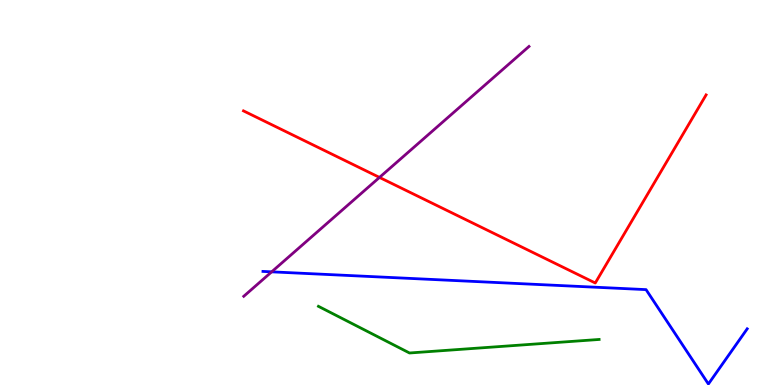[{'lines': ['blue', 'red'], 'intersections': []}, {'lines': ['green', 'red'], 'intersections': []}, {'lines': ['purple', 'red'], 'intersections': [{'x': 4.9, 'y': 5.39}]}, {'lines': ['blue', 'green'], 'intersections': []}, {'lines': ['blue', 'purple'], 'intersections': [{'x': 3.51, 'y': 2.94}]}, {'lines': ['green', 'purple'], 'intersections': []}]